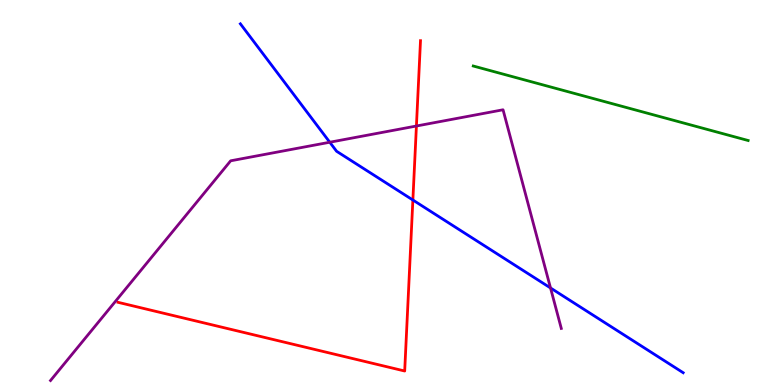[{'lines': ['blue', 'red'], 'intersections': [{'x': 5.33, 'y': 4.8}]}, {'lines': ['green', 'red'], 'intersections': []}, {'lines': ['purple', 'red'], 'intersections': [{'x': 5.37, 'y': 6.73}]}, {'lines': ['blue', 'green'], 'intersections': []}, {'lines': ['blue', 'purple'], 'intersections': [{'x': 4.26, 'y': 6.31}, {'x': 7.1, 'y': 2.52}]}, {'lines': ['green', 'purple'], 'intersections': []}]